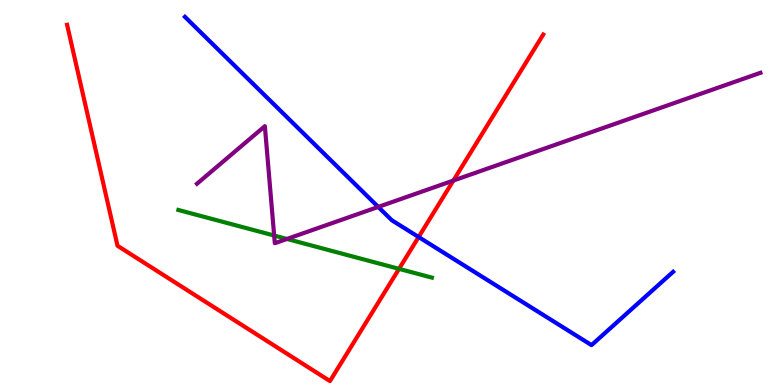[{'lines': ['blue', 'red'], 'intersections': [{'x': 5.4, 'y': 3.84}]}, {'lines': ['green', 'red'], 'intersections': [{'x': 5.15, 'y': 3.02}]}, {'lines': ['purple', 'red'], 'intersections': [{'x': 5.85, 'y': 5.31}]}, {'lines': ['blue', 'green'], 'intersections': []}, {'lines': ['blue', 'purple'], 'intersections': [{'x': 4.88, 'y': 4.63}]}, {'lines': ['green', 'purple'], 'intersections': [{'x': 3.54, 'y': 3.88}, {'x': 3.7, 'y': 3.79}]}]